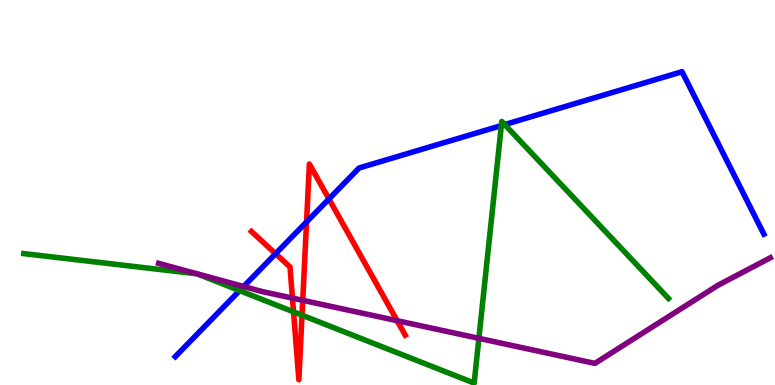[{'lines': ['blue', 'red'], 'intersections': [{'x': 3.56, 'y': 3.41}, {'x': 3.96, 'y': 4.24}, {'x': 4.24, 'y': 4.83}]}, {'lines': ['green', 'red'], 'intersections': [{'x': 3.79, 'y': 1.9}, {'x': 3.9, 'y': 1.81}]}, {'lines': ['purple', 'red'], 'intersections': [{'x': 3.77, 'y': 2.26}, {'x': 3.91, 'y': 2.2}, {'x': 5.12, 'y': 1.67}]}, {'lines': ['blue', 'green'], 'intersections': [{'x': 3.09, 'y': 2.45}, {'x': 6.47, 'y': 6.74}, {'x': 6.51, 'y': 6.76}]}, {'lines': ['blue', 'purple'], 'intersections': [{'x': 3.14, 'y': 2.56}]}, {'lines': ['green', 'purple'], 'intersections': [{'x': 6.18, 'y': 1.21}]}]